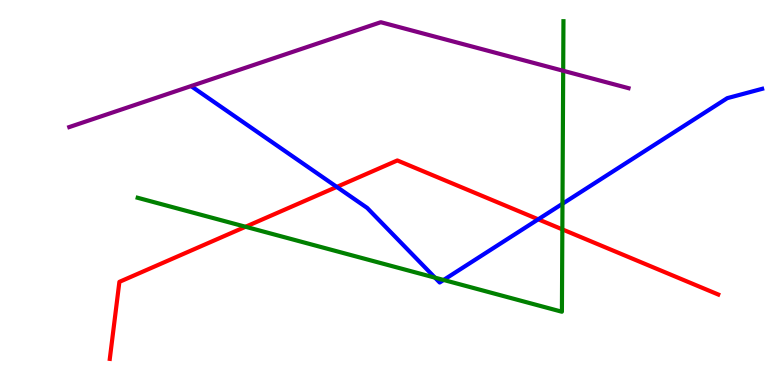[{'lines': ['blue', 'red'], 'intersections': [{'x': 4.35, 'y': 5.15}, {'x': 6.95, 'y': 4.3}]}, {'lines': ['green', 'red'], 'intersections': [{'x': 3.17, 'y': 4.11}, {'x': 7.26, 'y': 4.04}]}, {'lines': ['purple', 'red'], 'intersections': []}, {'lines': ['blue', 'green'], 'intersections': [{'x': 5.61, 'y': 2.79}, {'x': 5.72, 'y': 2.73}, {'x': 7.26, 'y': 4.71}]}, {'lines': ['blue', 'purple'], 'intersections': []}, {'lines': ['green', 'purple'], 'intersections': [{'x': 7.27, 'y': 8.16}]}]